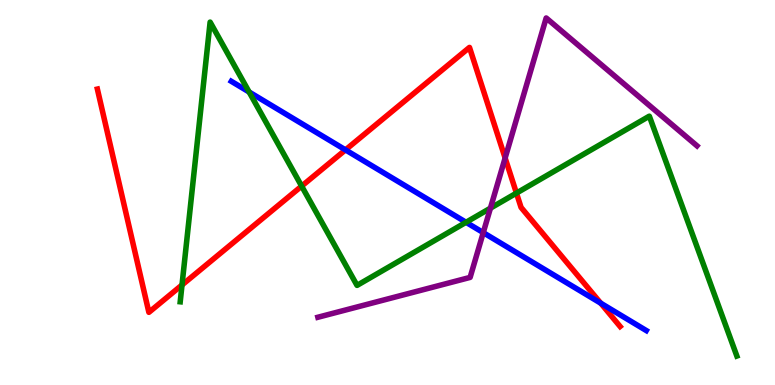[{'lines': ['blue', 'red'], 'intersections': [{'x': 4.46, 'y': 6.11}, {'x': 7.75, 'y': 2.13}]}, {'lines': ['green', 'red'], 'intersections': [{'x': 2.35, 'y': 2.6}, {'x': 3.89, 'y': 5.17}, {'x': 6.66, 'y': 4.98}]}, {'lines': ['purple', 'red'], 'intersections': [{'x': 6.52, 'y': 5.9}]}, {'lines': ['blue', 'green'], 'intersections': [{'x': 3.21, 'y': 7.61}, {'x': 6.01, 'y': 4.23}]}, {'lines': ['blue', 'purple'], 'intersections': [{'x': 6.24, 'y': 3.96}]}, {'lines': ['green', 'purple'], 'intersections': [{'x': 6.33, 'y': 4.59}]}]